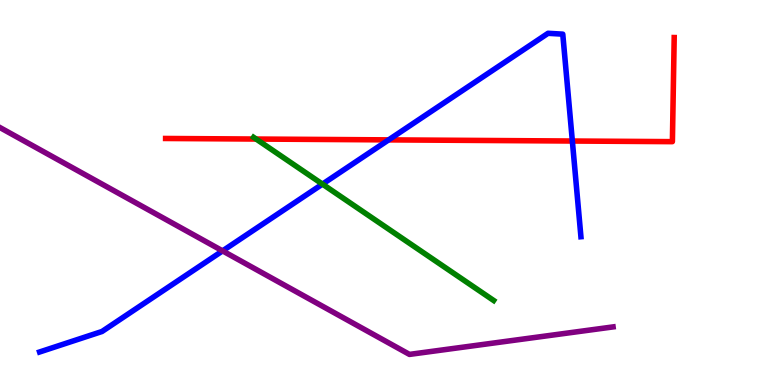[{'lines': ['blue', 'red'], 'intersections': [{'x': 5.01, 'y': 6.37}, {'x': 7.39, 'y': 6.34}]}, {'lines': ['green', 'red'], 'intersections': [{'x': 3.3, 'y': 6.39}]}, {'lines': ['purple', 'red'], 'intersections': []}, {'lines': ['blue', 'green'], 'intersections': [{'x': 4.16, 'y': 5.22}]}, {'lines': ['blue', 'purple'], 'intersections': [{'x': 2.87, 'y': 3.48}]}, {'lines': ['green', 'purple'], 'intersections': []}]